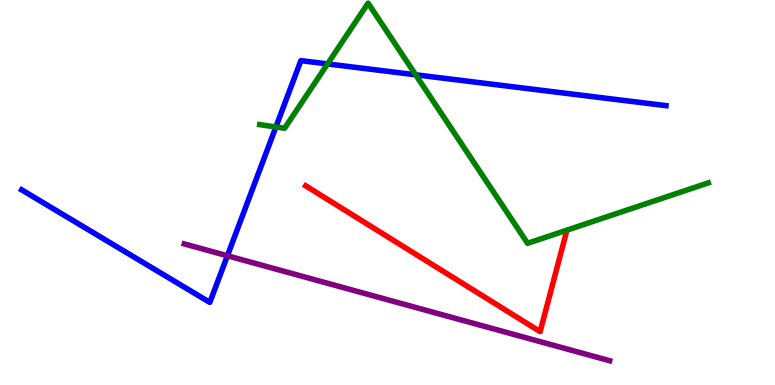[{'lines': ['blue', 'red'], 'intersections': []}, {'lines': ['green', 'red'], 'intersections': []}, {'lines': ['purple', 'red'], 'intersections': []}, {'lines': ['blue', 'green'], 'intersections': [{'x': 3.56, 'y': 6.7}, {'x': 4.23, 'y': 8.34}, {'x': 5.36, 'y': 8.06}]}, {'lines': ['blue', 'purple'], 'intersections': [{'x': 2.93, 'y': 3.36}]}, {'lines': ['green', 'purple'], 'intersections': []}]